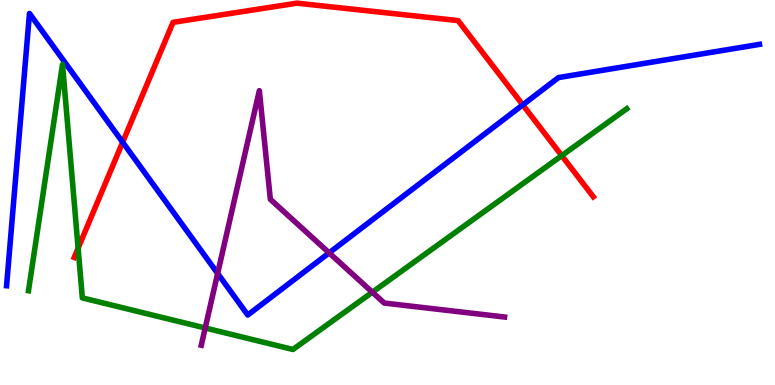[{'lines': ['blue', 'red'], 'intersections': [{'x': 1.58, 'y': 6.31}, {'x': 6.75, 'y': 7.28}]}, {'lines': ['green', 'red'], 'intersections': [{'x': 1.01, 'y': 3.55}, {'x': 7.25, 'y': 5.96}]}, {'lines': ['purple', 'red'], 'intersections': []}, {'lines': ['blue', 'green'], 'intersections': []}, {'lines': ['blue', 'purple'], 'intersections': [{'x': 2.81, 'y': 2.9}, {'x': 4.25, 'y': 3.43}]}, {'lines': ['green', 'purple'], 'intersections': [{'x': 2.65, 'y': 1.48}, {'x': 4.8, 'y': 2.41}]}]